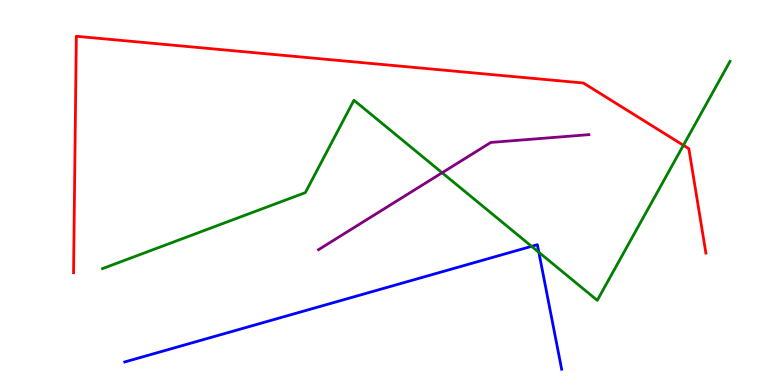[{'lines': ['blue', 'red'], 'intersections': []}, {'lines': ['green', 'red'], 'intersections': [{'x': 8.82, 'y': 6.23}]}, {'lines': ['purple', 'red'], 'intersections': []}, {'lines': ['blue', 'green'], 'intersections': [{'x': 6.86, 'y': 3.6}, {'x': 6.95, 'y': 3.45}]}, {'lines': ['blue', 'purple'], 'intersections': []}, {'lines': ['green', 'purple'], 'intersections': [{'x': 5.7, 'y': 5.51}]}]